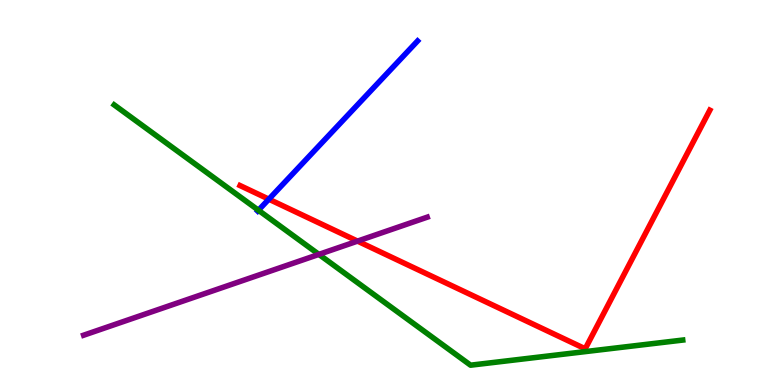[{'lines': ['blue', 'red'], 'intersections': [{'x': 3.47, 'y': 4.83}]}, {'lines': ['green', 'red'], 'intersections': []}, {'lines': ['purple', 'red'], 'intersections': [{'x': 4.61, 'y': 3.74}]}, {'lines': ['blue', 'green'], 'intersections': [{'x': 3.33, 'y': 4.54}]}, {'lines': ['blue', 'purple'], 'intersections': []}, {'lines': ['green', 'purple'], 'intersections': [{'x': 4.11, 'y': 3.39}]}]